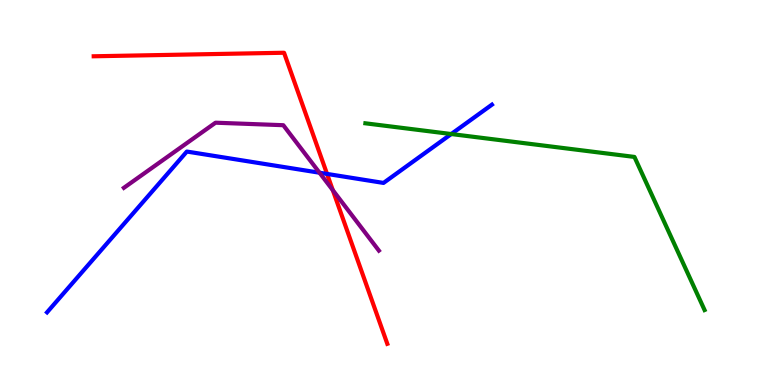[{'lines': ['blue', 'red'], 'intersections': [{'x': 4.22, 'y': 5.48}]}, {'lines': ['green', 'red'], 'intersections': []}, {'lines': ['purple', 'red'], 'intersections': [{'x': 4.29, 'y': 5.06}]}, {'lines': ['blue', 'green'], 'intersections': [{'x': 5.82, 'y': 6.52}]}, {'lines': ['blue', 'purple'], 'intersections': [{'x': 4.12, 'y': 5.51}]}, {'lines': ['green', 'purple'], 'intersections': []}]